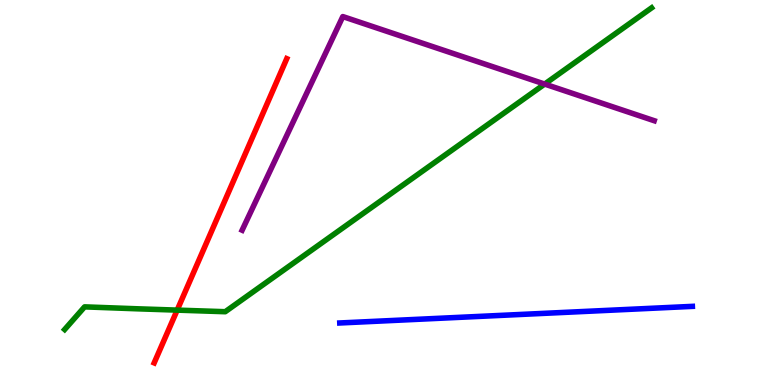[{'lines': ['blue', 'red'], 'intersections': []}, {'lines': ['green', 'red'], 'intersections': [{'x': 2.29, 'y': 1.94}]}, {'lines': ['purple', 'red'], 'intersections': []}, {'lines': ['blue', 'green'], 'intersections': []}, {'lines': ['blue', 'purple'], 'intersections': []}, {'lines': ['green', 'purple'], 'intersections': [{'x': 7.03, 'y': 7.82}]}]